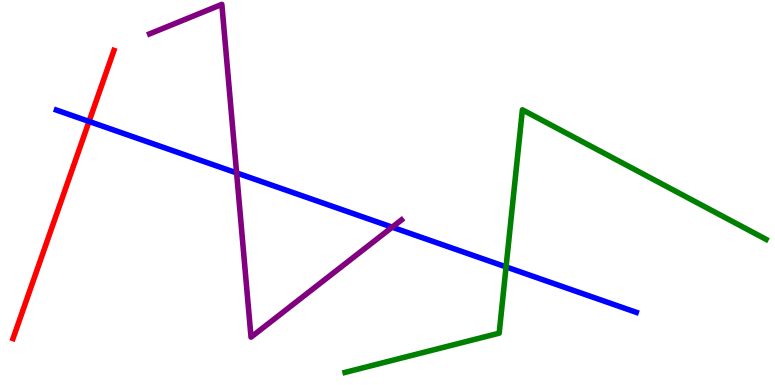[{'lines': ['blue', 'red'], 'intersections': [{'x': 1.15, 'y': 6.85}]}, {'lines': ['green', 'red'], 'intersections': []}, {'lines': ['purple', 'red'], 'intersections': []}, {'lines': ['blue', 'green'], 'intersections': [{'x': 6.53, 'y': 3.07}]}, {'lines': ['blue', 'purple'], 'intersections': [{'x': 3.05, 'y': 5.51}, {'x': 5.06, 'y': 4.1}]}, {'lines': ['green', 'purple'], 'intersections': []}]